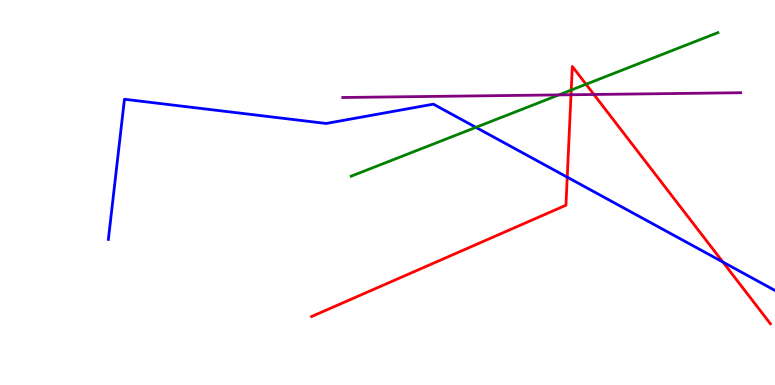[{'lines': ['blue', 'red'], 'intersections': [{'x': 7.32, 'y': 5.4}, {'x': 9.33, 'y': 3.19}]}, {'lines': ['green', 'red'], 'intersections': [{'x': 7.37, 'y': 7.66}, {'x': 7.56, 'y': 7.81}]}, {'lines': ['purple', 'red'], 'intersections': [{'x': 7.37, 'y': 7.54}, {'x': 7.66, 'y': 7.55}]}, {'lines': ['blue', 'green'], 'intersections': [{'x': 6.14, 'y': 6.69}]}, {'lines': ['blue', 'purple'], 'intersections': []}, {'lines': ['green', 'purple'], 'intersections': [{'x': 7.21, 'y': 7.53}]}]